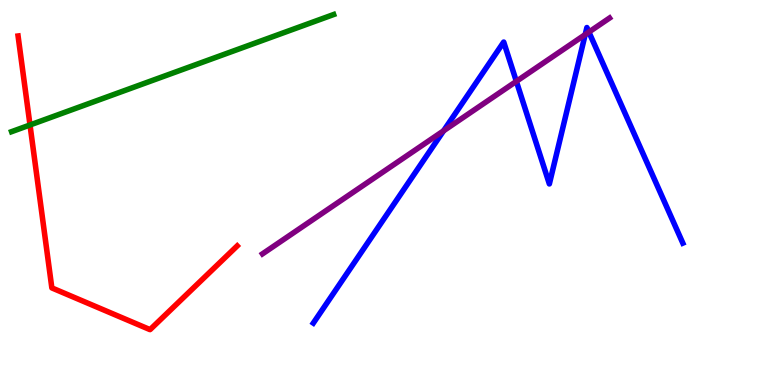[{'lines': ['blue', 'red'], 'intersections': []}, {'lines': ['green', 'red'], 'intersections': [{'x': 0.387, 'y': 6.75}]}, {'lines': ['purple', 'red'], 'intersections': []}, {'lines': ['blue', 'green'], 'intersections': []}, {'lines': ['blue', 'purple'], 'intersections': [{'x': 5.72, 'y': 6.6}, {'x': 6.66, 'y': 7.89}, {'x': 7.55, 'y': 9.1}, {'x': 7.6, 'y': 9.17}]}, {'lines': ['green', 'purple'], 'intersections': []}]